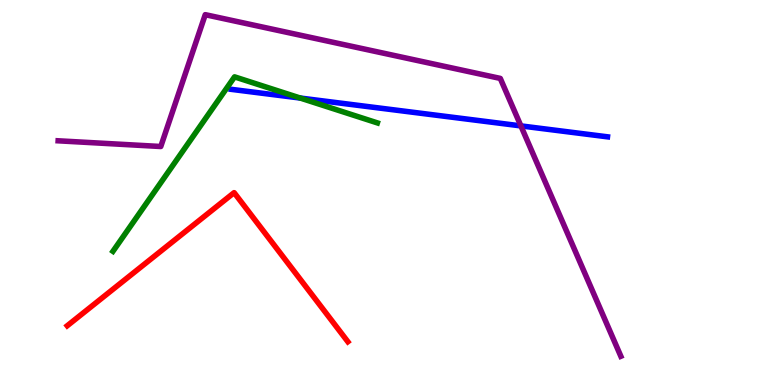[{'lines': ['blue', 'red'], 'intersections': []}, {'lines': ['green', 'red'], 'intersections': []}, {'lines': ['purple', 'red'], 'intersections': []}, {'lines': ['blue', 'green'], 'intersections': [{'x': 3.87, 'y': 7.45}]}, {'lines': ['blue', 'purple'], 'intersections': [{'x': 6.72, 'y': 6.73}]}, {'lines': ['green', 'purple'], 'intersections': []}]